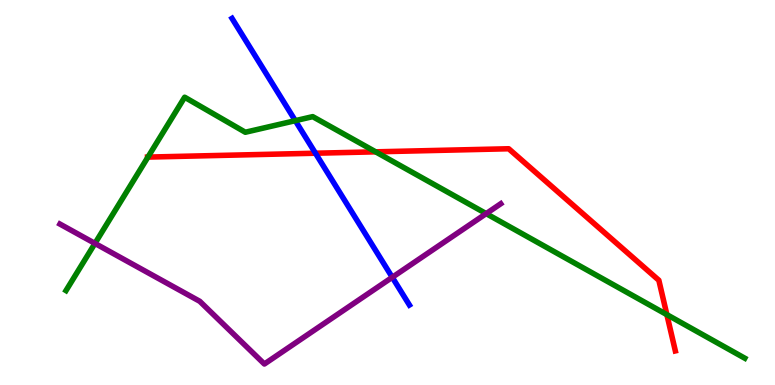[{'lines': ['blue', 'red'], 'intersections': [{'x': 4.07, 'y': 6.02}]}, {'lines': ['green', 'red'], 'intersections': [{'x': 1.91, 'y': 5.92}, {'x': 4.85, 'y': 6.06}, {'x': 8.6, 'y': 1.83}]}, {'lines': ['purple', 'red'], 'intersections': []}, {'lines': ['blue', 'green'], 'intersections': [{'x': 3.81, 'y': 6.87}]}, {'lines': ['blue', 'purple'], 'intersections': [{'x': 5.06, 'y': 2.8}]}, {'lines': ['green', 'purple'], 'intersections': [{'x': 1.23, 'y': 3.68}, {'x': 6.27, 'y': 4.45}]}]